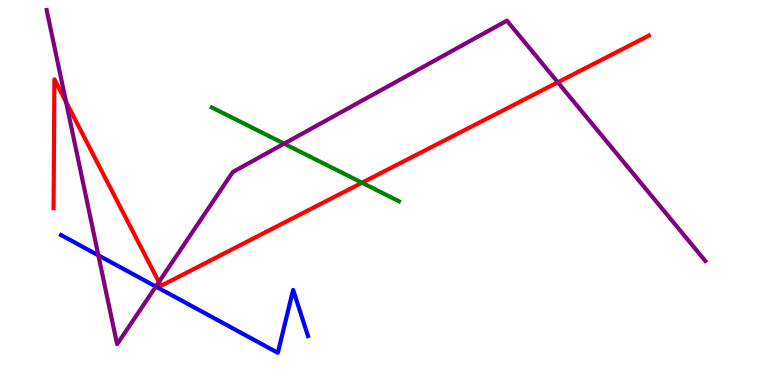[{'lines': ['blue', 'red'], 'intersections': []}, {'lines': ['green', 'red'], 'intersections': [{'x': 4.67, 'y': 5.25}]}, {'lines': ['purple', 'red'], 'intersections': [{'x': 0.852, 'y': 7.36}, {'x': 2.05, 'y': 2.67}, {'x': 7.2, 'y': 7.86}]}, {'lines': ['blue', 'green'], 'intersections': []}, {'lines': ['blue', 'purple'], 'intersections': [{'x': 1.27, 'y': 3.37}, {'x': 2.01, 'y': 2.56}]}, {'lines': ['green', 'purple'], 'intersections': [{'x': 3.67, 'y': 6.27}]}]